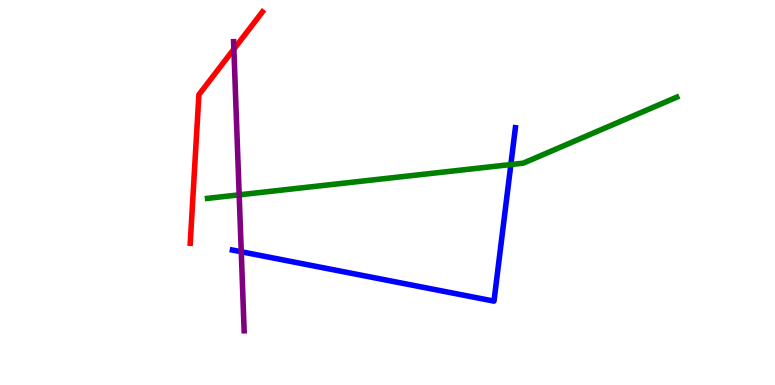[{'lines': ['blue', 'red'], 'intersections': []}, {'lines': ['green', 'red'], 'intersections': []}, {'lines': ['purple', 'red'], 'intersections': [{'x': 3.02, 'y': 8.72}]}, {'lines': ['blue', 'green'], 'intersections': [{'x': 6.59, 'y': 5.73}]}, {'lines': ['blue', 'purple'], 'intersections': [{'x': 3.11, 'y': 3.46}]}, {'lines': ['green', 'purple'], 'intersections': [{'x': 3.09, 'y': 4.94}]}]